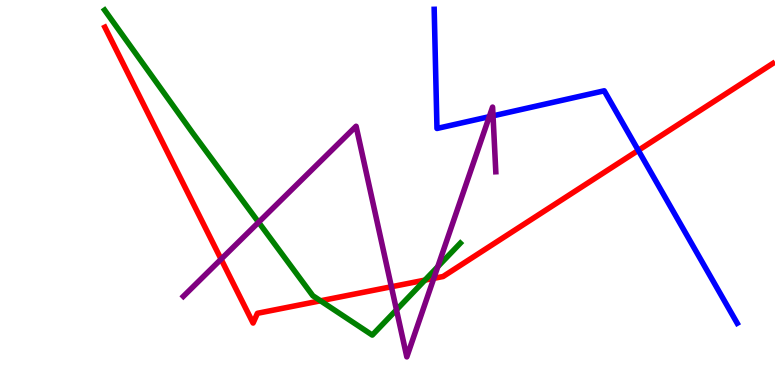[{'lines': ['blue', 'red'], 'intersections': [{'x': 8.24, 'y': 6.09}]}, {'lines': ['green', 'red'], 'intersections': [{'x': 4.14, 'y': 2.19}, {'x': 5.48, 'y': 2.72}]}, {'lines': ['purple', 'red'], 'intersections': [{'x': 2.85, 'y': 3.27}, {'x': 5.05, 'y': 2.55}, {'x': 5.6, 'y': 2.77}]}, {'lines': ['blue', 'green'], 'intersections': []}, {'lines': ['blue', 'purple'], 'intersections': [{'x': 6.31, 'y': 6.97}, {'x': 6.36, 'y': 6.99}]}, {'lines': ['green', 'purple'], 'intersections': [{'x': 3.34, 'y': 4.23}, {'x': 5.12, 'y': 1.95}, {'x': 5.65, 'y': 3.07}]}]